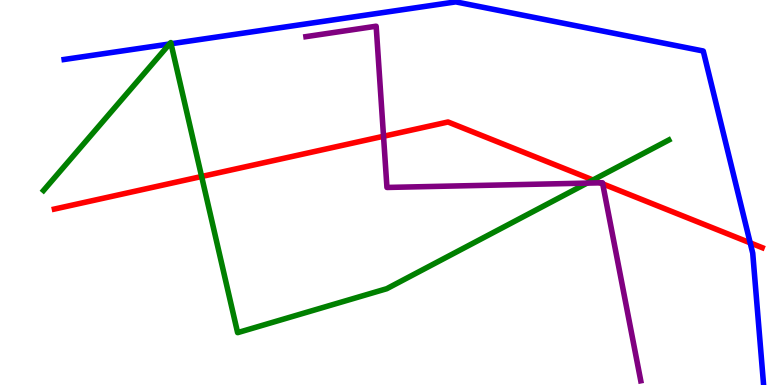[{'lines': ['blue', 'red'], 'intersections': [{'x': 9.68, 'y': 3.69}]}, {'lines': ['green', 'red'], 'intersections': [{'x': 2.6, 'y': 5.42}, {'x': 7.65, 'y': 5.33}]}, {'lines': ['purple', 'red'], 'intersections': [{'x': 4.95, 'y': 6.46}, {'x': 7.74, 'y': 5.25}, {'x': 7.78, 'y': 5.22}]}, {'lines': ['blue', 'green'], 'intersections': [{'x': 2.19, 'y': 8.86}, {'x': 2.21, 'y': 8.86}]}, {'lines': ['blue', 'purple'], 'intersections': []}, {'lines': ['green', 'purple'], 'intersections': [{'x': 7.58, 'y': 5.24}]}]